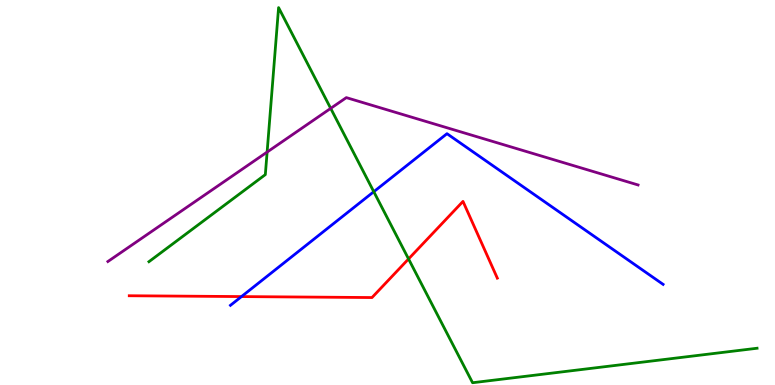[{'lines': ['blue', 'red'], 'intersections': [{'x': 3.12, 'y': 2.3}]}, {'lines': ['green', 'red'], 'intersections': [{'x': 5.27, 'y': 3.27}]}, {'lines': ['purple', 'red'], 'intersections': []}, {'lines': ['blue', 'green'], 'intersections': [{'x': 4.82, 'y': 5.02}]}, {'lines': ['blue', 'purple'], 'intersections': []}, {'lines': ['green', 'purple'], 'intersections': [{'x': 3.45, 'y': 6.05}, {'x': 4.27, 'y': 7.19}]}]